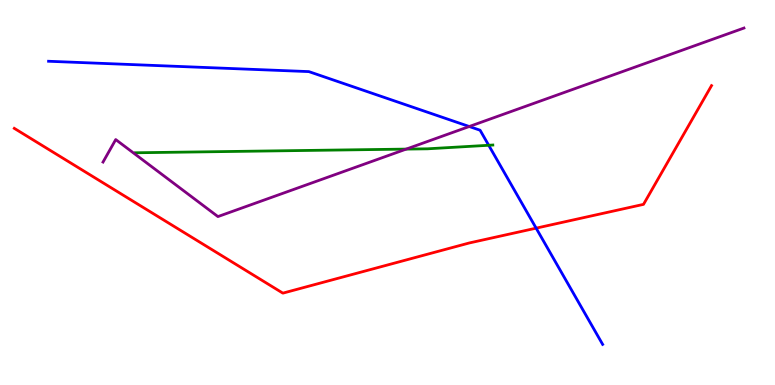[{'lines': ['blue', 'red'], 'intersections': [{'x': 6.92, 'y': 4.07}]}, {'lines': ['green', 'red'], 'intersections': []}, {'lines': ['purple', 'red'], 'intersections': []}, {'lines': ['blue', 'green'], 'intersections': [{'x': 6.31, 'y': 6.23}]}, {'lines': ['blue', 'purple'], 'intersections': [{'x': 6.05, 'y': 6.71}]}, {'lines': ['green', 'purple'], 'intersections': [{'x': 5.24, 'y': 6.13}]}]